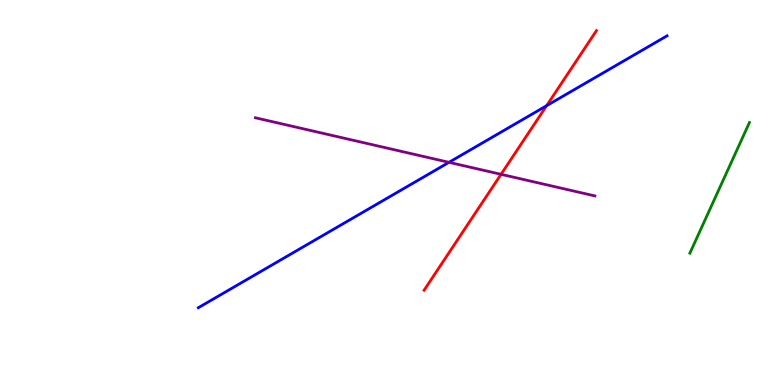[{'lines': ['blue', 'red'], 'intersections': [{'x': 7.05, 'y': 7.25}]}, {'lines': ['green', 'red'], 'intersections': []}, {'lines': ['purple', 'red'], 'intersections': [{'x': 6.47, 'y': 5.47}]}, {'lines': ['blue', 'green'], 'intersections': []}, {'lines': ['blue', 'purple'], 'intersections': [{'x': 5.79, 'y': 5.78}]}, {'lines': ['green', 'purple'], 'intersections': []}]